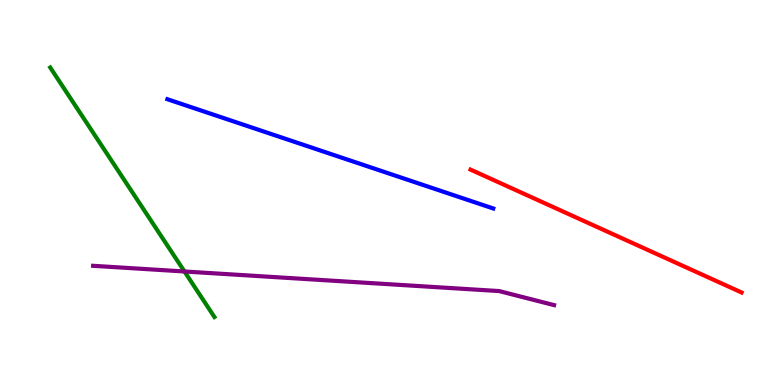[{'lines': ['blue', 'red'], 'intersections': []}, {'lines': ['green', 'red'], 'intersections': []}, {'lines': ['purple', 'red'], 'intersections': []}, {'lines': ['blue', 'green'], 'intersections': []}, {'lines': ['blue', 'purple'], 'intersections': []}, {'lines': ['green', 'purple'], 'intersections': [{'x': 2.38, 'y': 2.95}]}]